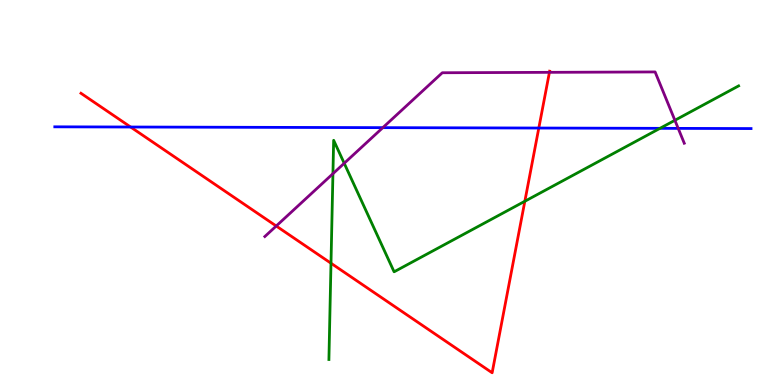[{'lines': ['blue', 'red'], 'intersections': [{'x': 1.69, 'y': 6.7}, {'x': 6.95, 'y': 6.67}]}, {'lines': ['green', 'red'], 'intersections': [{'x': 4.27, 'y': 3.16}, {'x': 6.77, 'y': 4.77}]}, {'lines': ['purple', 'red'], 'intersections': [{'x': 3.56, 'y': 4.13}, {'x': 7.09, 'y': 8.12}]}, {'lines': ['blue', 'green'], 'intersections': [{'x': 8.52, 'y': 6.67}]}, {'lines': ['blue', 'purple'], 'intersections': [{'x': 4.94, 'y': 6.68}, {'x': 8.75, 'y': 6.67}]}, {'lines': ['green', 'purple'], 'intersections': [{'x': 4.3, 'y': 5.49}, {'x': 4.44, 'y': 5.76}, {'x': 8.71, 'y': 6.88}]}]